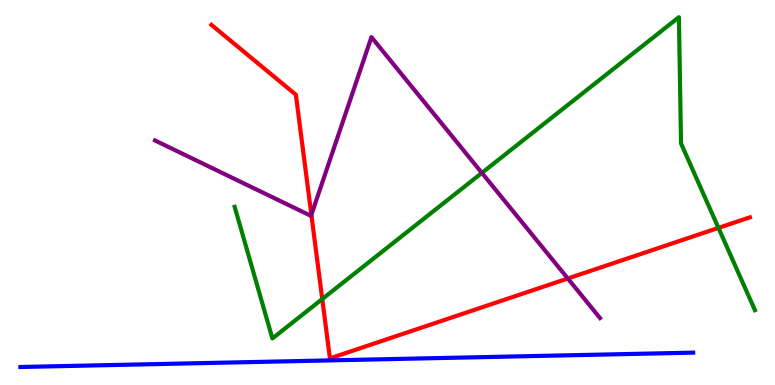[{'lines': ['blue', 'red'], 'intersections': []}, {'lines': ['green', 'red'], 'intersections': [{'x': 4.16, 'y': 2.23}, {'x': 9.27, 'y': 4.08}]}, {'lines': ['purple', 'red'], 'intersections': [{'x': 4.02, 'y': 4.42}, {'x': 7.33, 'y': 2.77}]}, {'lines': ['blue', 'green'], 'intersections': []}, {'lines': ['blue', 'purple'], 'intersections': []}, {'lines': ['green', 'purple'], 'intersections': [{'x': 6.22, 'y': 5.51}]}]